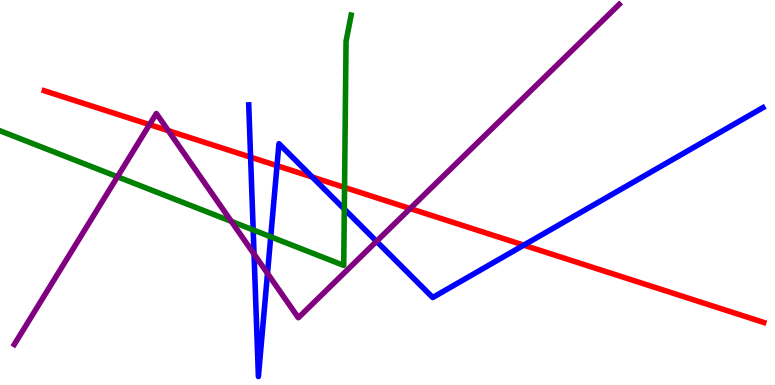[{'lines': ['blue', 'red'], 'intersections': [{'x': 3.23, 'y': 5.92}, {'x': 3.57, 'y': 5.7}, {'x': 4.03, 'y': 5.4}, {'x': 6.76, 'y': 3.63}]}, {'lines': ['green', 'red'], 'intersections': [{'x': 4.45, 'y': 5.13}]}, {'lines': ['purple', 'red'], 'intersections': [{'x': 1.93, 'y': 6.76}, {'x': 2.17, 'y': 6.61}, {'x': 5.29, 'y': 4.58}]}, {'lines': ['blue', 'green'], 'intersections': [{'x': 3.27, 'y': 4.03}, {'x': 3.49, 'y': 3.85}, {'x': 4.44, 'y': 4.57}]}, {'lines': ['blue', 'purple'], 'intersections': [{'x': 3.28, 'y': 3.4}, {'x': 3.45, 'y': 2.9}, {'x': 4.86, 'y': 3.73}]}, {'lines': ['green', 'purple'], 'intersections': [{'x': 1.52, 'y': 5.41}, {'x': 2.99, 'y': 4.25}]}]